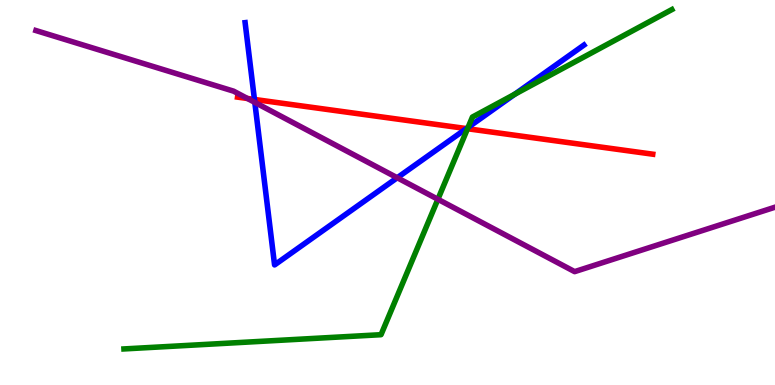[{'lines': ['blue', 'red'], 'intersections': [{'x': 3.28, 'y': 7.42}, {'x': 6.02, 'y': 6.66}]}, {'lines': ['green', 'red'], 'intersections': [{'x': 6.03, 'y': 6.66}]}, {'lines': ['purple', 'red'], 'intersections': [{'x': 3.19, 'y': 7.44}]}, {'lines': ['blue', 'green'], 'intersections': [{'x': 6.04, 'y': 6.69}, {'x': 6.64, 'y': 7.55}]}, {'lines': ['blue', 'purple'], 'intersections': [{'x': 3.29, 'y': 7.34}, {'x': 5.13, 'y': 5.38}]}, {'lines': ['green', 'purple'], 'intersections': [{'x': 5.65, 'y': 4.82}]}]